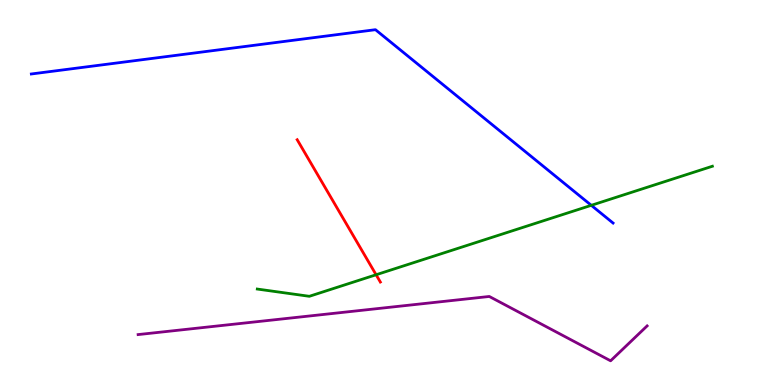[{'lines': ['blue', 'red'], 'intersections': []}, {'lines': ['green', 'red'], 'intersections': [{'x': 4.85, 'y': 2.86}]}, {'lines': ['purple', 'red'], 'intersections': []}, {'lines': ['blue', 'green'], 'intersections': [{'x': 7.63, 'y': 4.67}]}, {'lines': ['blue', 'purple'], 'intersections': []}, {'lines': ['green', 'purple'], 'intersections': []}]